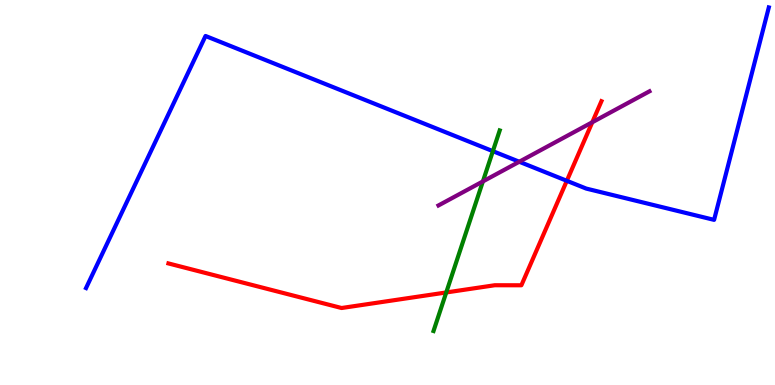[{'lines': ['blue', 'red'], 'intersections': [{'x': 7.31, 'y': 5.3}]}, {'lines': ['green', 'red'], 'intersections': [{'x': 5.76, 'y': 2.4}]}, {'lines': ['purple', 'red'], 'intersections': [{'x': 7.64, 'y': 6.82}]}, {'lines': ['blue', 'green'], 'intersections': [{'x': 6.36, 'y': 6.07}]}, {'lines': ['blue', 'purple'], 'intersections': [{'x': 6.7, 'y': 5.8}]}, {'lines': ['green', 'purple'], 'intersections': [{'x': 6.23, 'y': 5.29}]}]